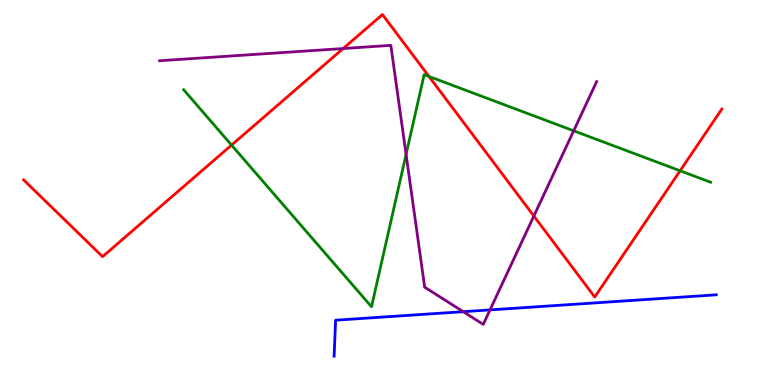[{'lines': ['blue', 'red'], 'intersections': []}, {'lines': ['green', 'red'], 'intersections': [{'x': 2.99, 'y': 6.23}, {'x': 5.54, 'y': 8.01}, {'x': 8.78, 'y': 5.56}]}, {'lines': ['purple', 'red'], 'intersections': [{'x': 4.43, 'y': 8.74}, {'x': 6.89, 'y': 4.39}]}, {'lines': ['blue', 'green'], 'intersections': []}, {'lines': ['blue', 'purple'], 'intersections': [{'x': 5.98, 'y': 1.9}, {'x': 6.32, 'y': 1.95}]}, {'lines': ['green', 'purple'], 'intersections': [{'x': 5.24, 'y': 5.99}, {'x': 7.4, 'y': 6.6}]}]